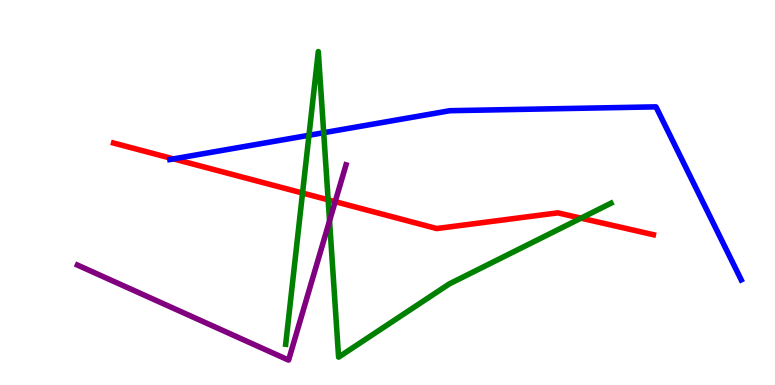[{'lines': ['blue', 'red'], 'intersections': [{'x': 2.24, 'y': 5.87}]}, {'lines': ['green', 'red'], 'intersections': [{'x': 3.9, 'y': 4.99}, {'x': 4.23, 'y': 4.81}, {'x': 7.5, 'y': 4.33}]}, {'lines': ['purple', 'red'], 'intersections': [{'x': 4.32, 'y': 4.76}]}, {'lines': ['blue', 'green'], 'intersections': [{'x': 3.99, 'y': 6.49}, {'x': 4.18, 'y': 6.55}]}, {'lines': ['blue', 'purple'], 'intersections': []}, {'lines': ['green', 'purple'], 'intersections': [{'x': 4.25, 'y': 4.26}]}]